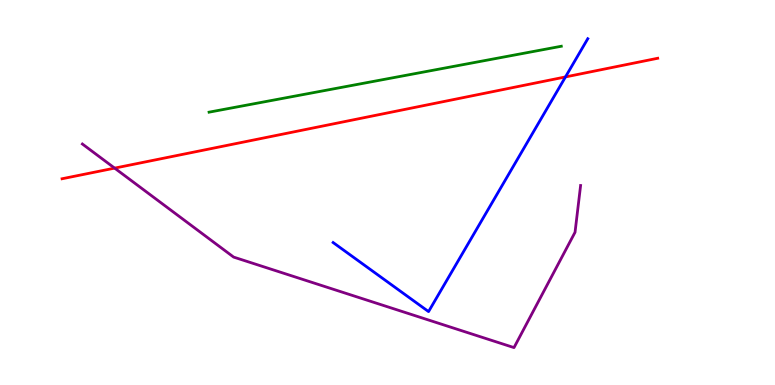[{'lines': ['blue', 'red'], 'intersections': [{'x': 7.3, 'y': 8.0}]}, {'lines': ['green', 'red'], 'intersections': []}, {'lines': ['purple', 'red'], 'intersections': [{'x': 1.48, 'y': 5.63}]}, {'lines': ['blue', 'green'], 'intersections': []}, {'lines': ['blue', 'purple'], 'intersections': []}, {'lines': ['green', 'purple'], 'intersections': []}]